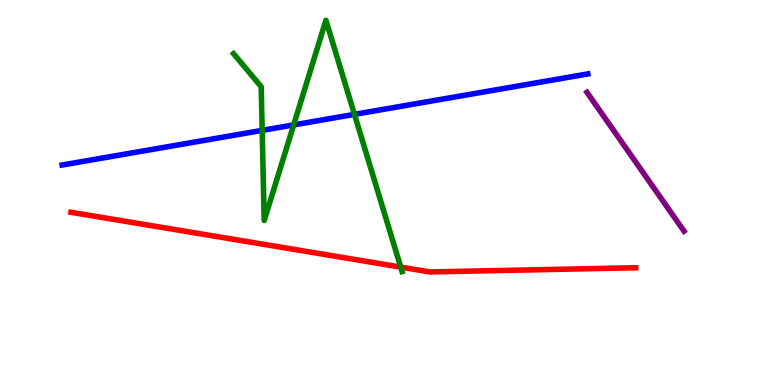[{'lines': ['blue', 'red'], 'intersections': []}, {'lines': ['green', 'red'], 'intersections': [{'x': 5.17, 'y': 3.06}]}, {'lines': ['purple', 'red'], 'intersections': []}, {'lines': ['blue', 'green'], 'intersections': [{'x': 3.38, 'y': 6.61}, {'x': 3.79, 'y': 6.76}, {'x': 4.57, 'y': 7.03}]}, {'lines': ['blue', 'purple'], 'intersections': []}, {'lines': ['green', 'purple'], 'intersections': []}]